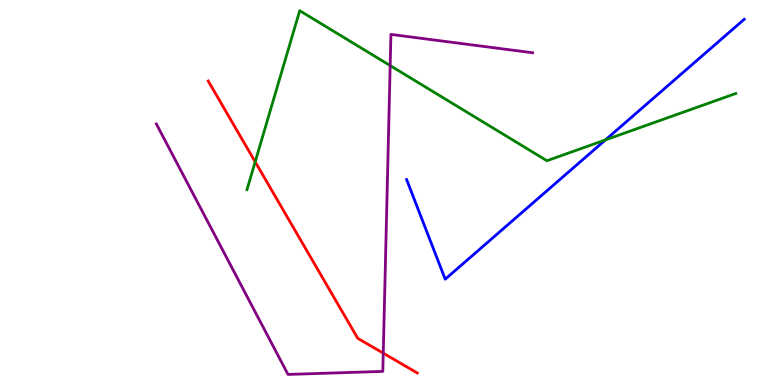[{'lines': ['blue', 'red'], 'intersections': []}, {'lines': ['green', 'red'], 'intersections': [{'x': 3.29, 'y': 5.8}]}, {'lines': ['purple', 'red'], 'intersections': [{'x': 4.95, 'y': 0.827}]}, {'lines': ['blue', 'green'], 'intersections': [{'x': 7.81, 'y': 6.37}]}, {'lines': ['blue', 'purple'], 'intersections': []}, {'lines': ['green', 'purple'], 'intersections': [{'x': 5.03, 'y': 8.3}]}]